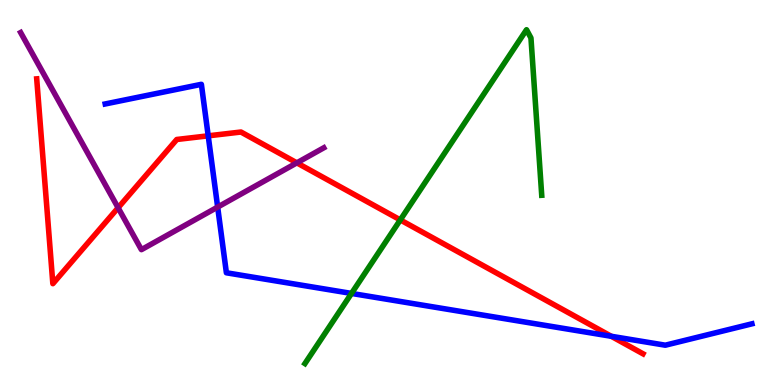[{'lines': ['blue', 'red'], 'intersections': [{'x': 2.69, 'y': 6.47}, {'x': 7.89, 'y': 1.27}]}, {'lines': ['green', 'red'], 'intersections': [{'x': 5.17, 'y': 4.29}]}, {'lines': ['purple', 'red'], 'intersections': [{'x': 1.52, 'y': 4.6}, {'x': 3.83, 'y': 5.77}]}, {'lines': ['blue', 'green'], 'intersections': [{'x': 4.54, 'y': 2.38}]}, {'lines': ['blue', 'purple'], 'intersections': [{'x': 2.81, 'y': 4.62}]}, {'lines': ['green', 'purple'], 'intersections': []}]